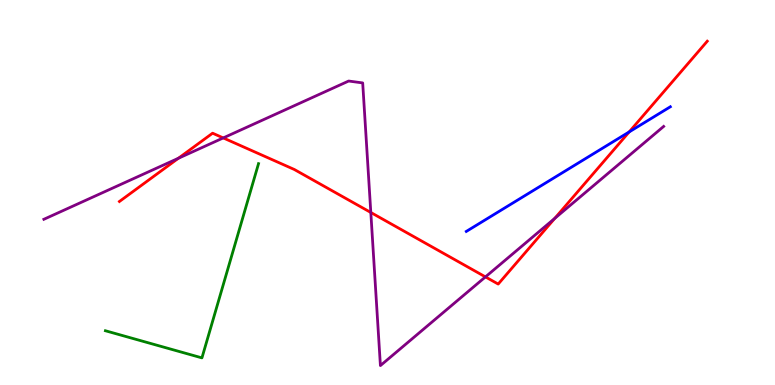[{'lines': ['blue', 'red'], 'intersections': [{'x': 8.12, 'y': 6.57}]}, {'lines': ['green', 'red'], 'intersections': []}, {'lines': ['purple', 'red'], 'intersections': [{'x': 2.3, 'y': 5.89}, {'x': 2.88, 'y': 6.42}, {'x': 4.78, 'y': 4.48}, {'x': 6.26, 'y': 2.81}, {'x': 7.16, 'y': 4.33}]}, {'lines': ['blue', 'green'], 'intersections': []}, {'lines': ['blue', 'purple'], 'intersections': []}, {'lines': ['green', 'purple'], 'intersections': []}]